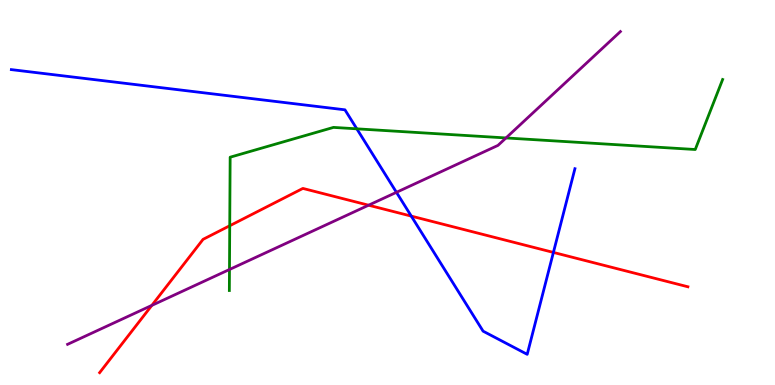[{'lines': ['blue', 'red'], 'intersections': [{'x': 5.31, 'y': 4.39}, {'x': 7.14, 'y': 3.44}]}, {'lines': ['green', 'red'], 'intersections': [{'x': 2.96, 'y': 4.14}]}, {'lines': ['purple', 'red'], 'intersections': [{'x': 1.96, 'y': 2.07}, {'x': 4.76, 'y': 4.67}]}, {'lines': ['blue', 'green'], 'intersections': [{'x': 4.6, 'y': 6.65}]}, {'lines': ['blue', 'purple'], 'intersections': [{'x': 5.12, 'y': 5.0}]}, {'lines': ['green', 'purple'], 'intersections': [{'x': 2.96, 'y': 3.0}, {'x': 6.53, 'y': 6.42}]}]